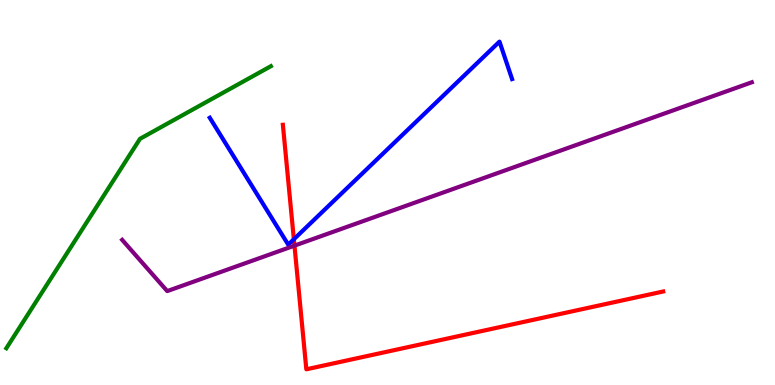[{'lines': ['blue', 'red'], 'intersections': [{'x': 3.79, 'y': 3.79}]}, {'lines': ['green', 'red'], 'intersections': []}, {'lines': ['purple', 'red'], 'intersections': [{'x': 3.8, 'y': 3.62}]}, {'lines': ['blue', 'green'], 'intersections': []}, {'lines': ['blue', 'purple'], 'intersections': []}, {'lines': ['green', 'purple'], 'intersections': []}]